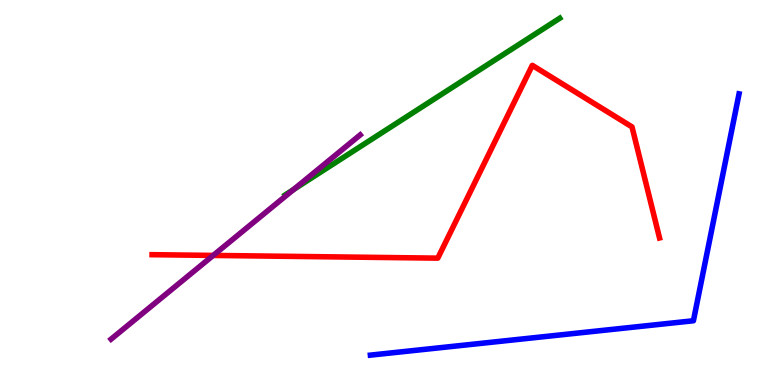[{'lines': ['blue', 'red'], 'intersections': []}, {'lines': ['green', 'red'], 'intersections': []}, {'lines': ['purple', 'red'], 'intersections': [{'x': 2.75, 'y': 3.37}]}, {'lines': ['blue', 'green'], 'intersections': []}, {'lines': ['blue', 'purple'], 'intersections': []}, {'lines': ['green', 'purple'], 'intersections': [{'x': 3.79, 'y': 5.08}]}]